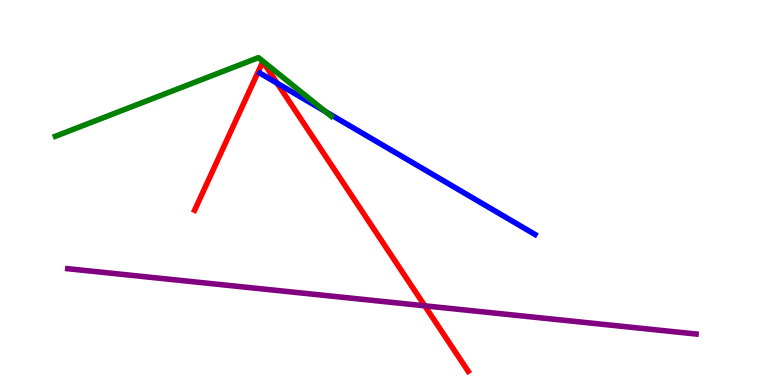[{'lines': ['blue', 'red'], 'intersections': [{'x': 3.58, 'y': 7.84}]}, {'lines': ['green', 'red'], 'intersections': []}, {'lines': ['purple', 'red'], 'intersections': [{'x': 5.48, 'y': 2.06}]}, {'lines': ['blue', 'green'], 'intersections': [{'x': 4.2, 'y': 7.11}]}, {'lines': ['blue', 'purple'], 'intersections': []}, {'lines': ['green', 'purple'], 'intersections': []}]